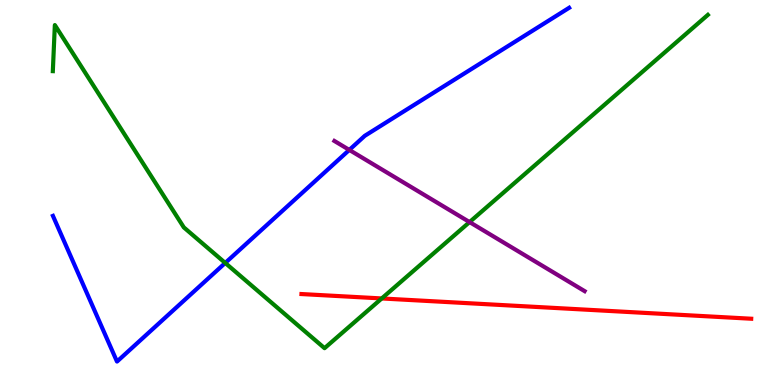[{'lines': ['blue', 'red'], 'intersections': []}, {'lines': ['green', 'red'], 'intersections': [{'x': 4.93, 'y': 2.25}]}, {'lines': ['purple', 'red'], 'intersections': []}, {'lines': ['blue', 'green'], 'intersections': [{'x': 2.91, 'y': 3.17}]}, {'lines': ['blue', 'purple'], 'intersections': [{'x': 4.51, 'y': 6.11}]}, {'lines': ['green', 'purple'], 'intersections': [{'x': 6.06, 'y': 4.23}]}]